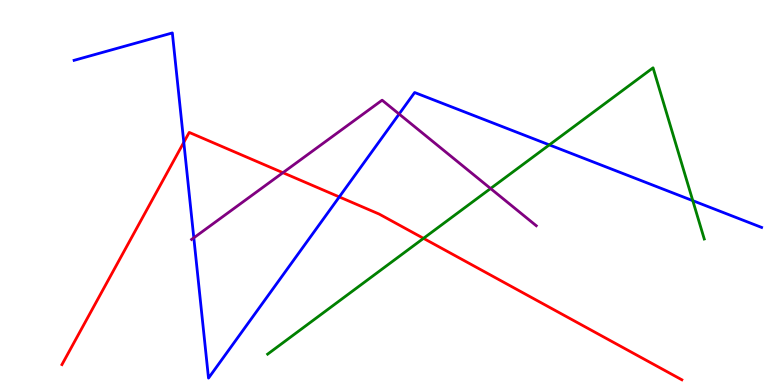[{'lines': ['blue', 'red'], 'intersections': [{'x': 2.37, 'y': 6.3}, {'x': 4.38, 'y': 4.89}]}, {'lines': ['green', 'red'], 'intersections': [{'x': 5.46, 'y': 3.81}]}, {'lines': ['purple', 'red'], 'intersections': [{'x': 3.65, 'y': 5.51}]}, {'lines': ['blue', 'green'], 'intersections': [{'x': 7.09, 'y': 6.24}, {'x': 8.94, 'y': 4.79}]}, {'lines': ['blue', 'purple'], 'intersections': [{'x': 2.5, 'y': 3.82}, {'x': 5.15, 'y': 7.04}]}, {'lines': ['green', 'purple'], 'intersections': [{'x': 6.33, 'y': 5.1}]}]